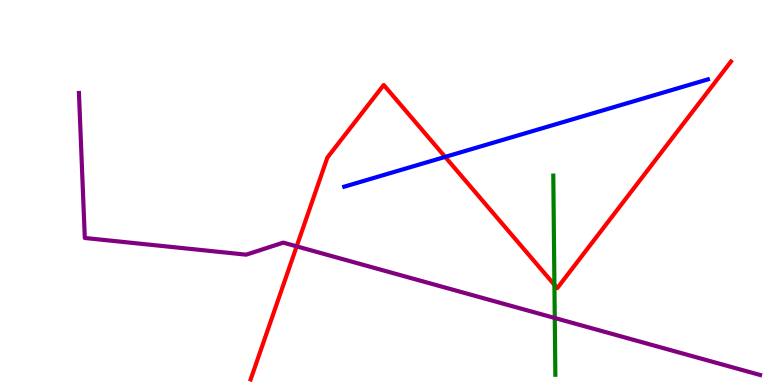[{'lines': ['blue', 'red'], 'intersections': [{'x': 5.74, 'y': 5.92}]}, {'lines': ['green', 'red'], 'intersections': [{'x': 7.15, 'y': 2.6}]}, {'lines': ['purple', 'red'], 'intersections': [{'x': 3.83, 'y': 3.6}]}, {'lines': ['blue', 'green'], 'intersections': []}, {'lines': ['blue', 'purple'], 'intersections': []}, {'lines': ['green', 'purple'], 'intersections': [{'x': 7.16, 'y': 1.74}]}]